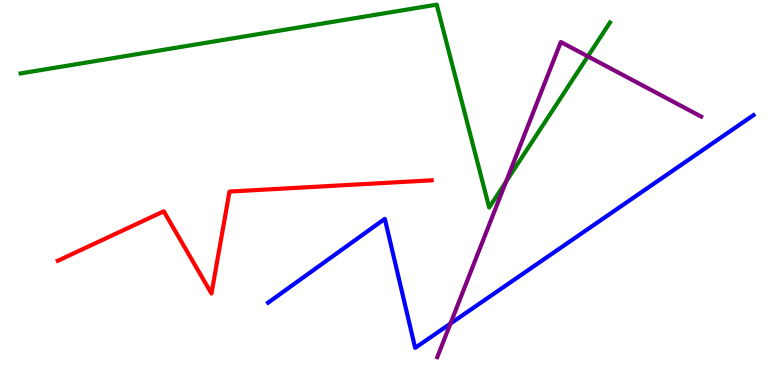[{'lines': ['blue', 'red'], 'intersections': []}, {'lines': ['green', 'red'], 'intersections': []}, {'lines': ['purple', 'red'], 'intersections': []}, {'lines': ['blue', 'green'], 'intersections': []}, {'lines': ['blue', 'purple'], 'intersections': [{'x': 5.81, 'y': 1.59}]}, {'lines': ['green', 'purple'], 'intersections': [{'x': 6.53, 'y': 5.28}, {'x': 7.59, 'y': 8.54}]}]